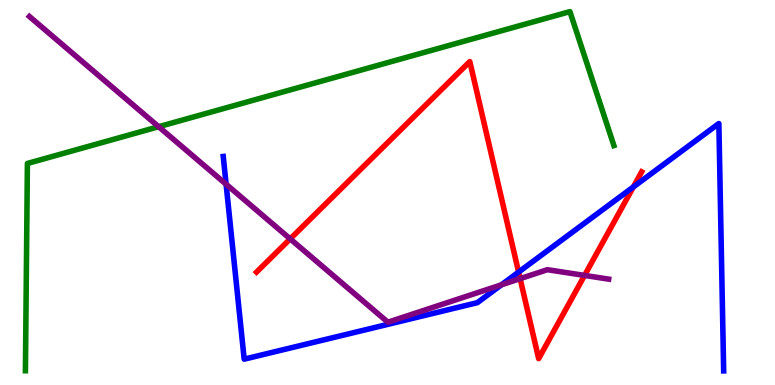[{'lines': ['blue', 'red'], 'intersections': [{'x': 6.69, 'y': 2.93}, {'x': 8.17, 'y': 5.14}]}, {'lines': ['green', 'red'], 'intersections': []}, {'lines': ['purple', 'red'], 'intersections': [{'x': 3.74, 'y': 3.8}, {'x': 6.71, 'y': 2.76}, {'x': 7.54, 'y': 2.85}]}, {'lines': ['blue', 'green'], 'intersections': []}, {'lines': ['blue', 'purple'], 'intersections': [{'x': 2.92, 'y': 5.21}, {'x': 6.47, 'y': 2.6}]}, {'lines': ['green', 'purple'], 'intersections': [{'x': 2.05, 'y': 6.71}]}]